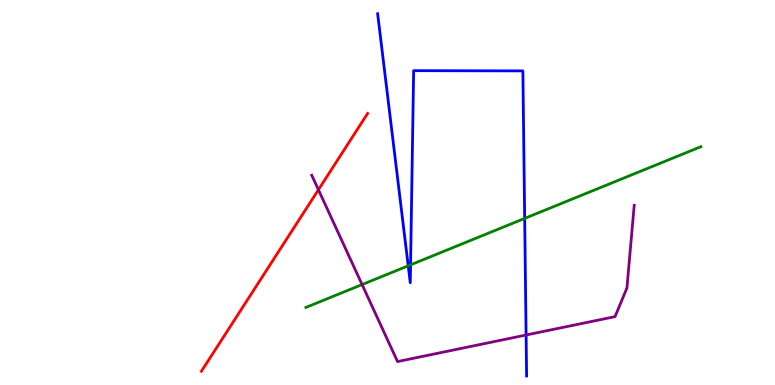[{'lines': ['blue', 'red'], 'intersections': []}, {'lines': ['green', 'red'], 'intersections': []}, {'lines': ['purple', 'red'], 'intersections': [{'x': 4.11, 'y': 5.07}]}, {'lines': ['blue', 'green'], 'intersections': [{'x': 5.27, 'y': 3.1}, {'x': 5.3, 'y': 3.12}, {'x': 6.77, 'y': 4.33}]}, {'lines': ['blue', 'purple'], 'intersections': [{'x': 6.79, 'y': 1.3}]}, {'lines': ['green', 'purple'], 'intersections': [{'x': 4.67, 'y': 2.61}]}]